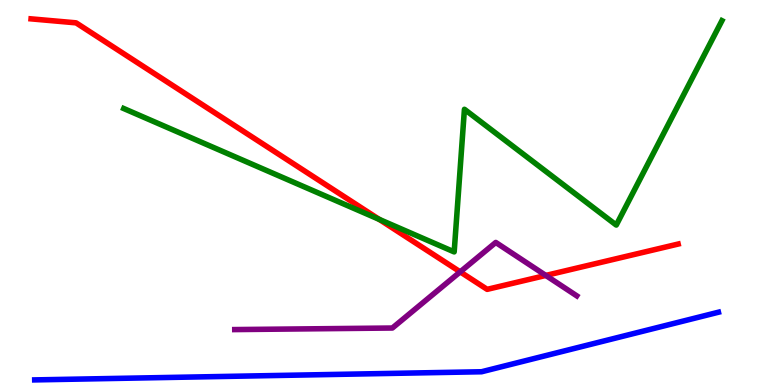[{'lines': ['blue', 'red'], 'intersections': []}, {'lines': ['green', 'red'], 'intersections': [{'x': 4.89, 'y': 4.3}]}, {'lines': ['purple', 'red'], 'intersections': [{'x': 5.94, 'y': 2.94}, {'x': 7.04, 'y': 2.85}]}, {'lines': ['blue', 'green'], 'intersections': []}, {'lines': ['blue', 'purple'], 'intersections': []}, {'lines': ['green', 'purple'], 'intersections': []}]